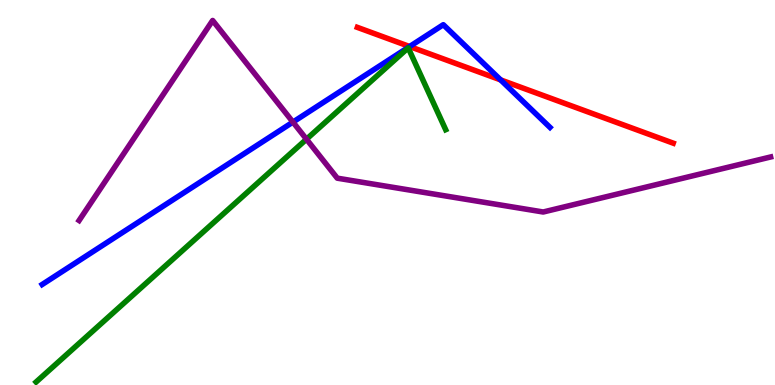[{'lines': ['blue', 'red'], 'intersections': [{'x': 5.29, 'y': 8.79}, {'x': 6.46, 'y': 7.92}]}, {'lines': ['green', 'red'], 'intersections': []}, {'lines': ['purple', 'red'], 'intersections': []}, {'lines': ['blue', 'green'], 'intersections': []}, {'lines': ['blue', 'purple'], 'intersections': [{'x': 3.78, 'y': 6.83}]}, {'lines': ['green', 'purple'], 'intersections': [{'x': 3.95, 'y': 6.38}]}]